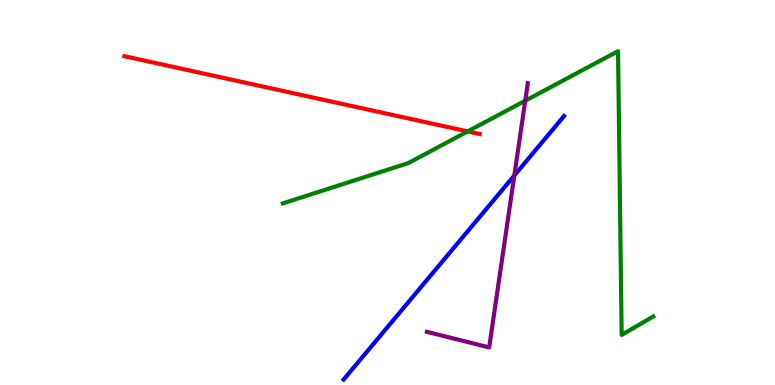[{'lines': ['blue', 'red'], 'intersections': []}, {'lines': ['green', 'red'], 'intersections': [{'x': 6.03, 'y': 6.59}]}, {'lines': ['purple', 'red'], 'intersections': []}, {'lines': ['blue', 'green'], 'intersections': []}, {'lines': ['blue', 'purple'], 'intersections': [{'x': 6.64, 'y': 5.44}]}, {'lines': ['green', 'purple'], 'intersections': [{'x': 6.78, 'y': 7.38}]}]